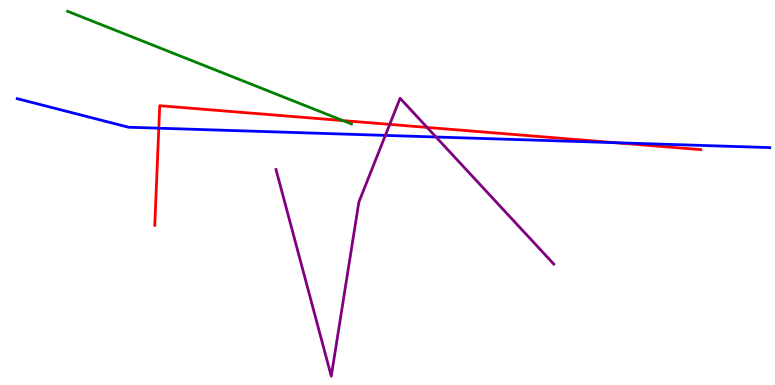[{'lines': ['blue', 'red'], 'intersections': [{'x': 2.05, 'y': 6.67}, {'x': 7.94, 'y': 6.29}]}, {'lines': ['green', 'red'], 'intersections': [{'x': 4.42, 'y': 6.87}]}, {'lines': ['purple', 'red'], 'intersections': [{'x': 5.03, 'y': 6.77}, {'x': 5.51, 'y': 6.69}]}, {'lines': ['blue', 'green'], 'intersections': []}, {'lines': ['blue', 'purple'], 'intersections': [{'x': 4.97, 'y': 6.48}, {'x': 5.63, 'y': 6.44}]}, {'lines': ['green', 'purple'], 'intersections': []}]